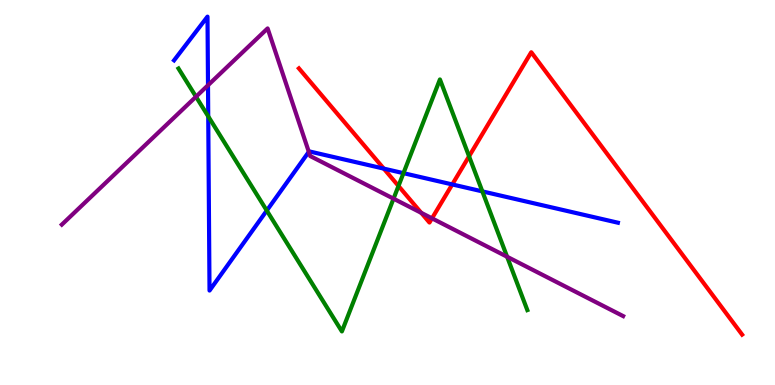[{'lines': ['blue', 'red'], 'intersections': [{'x': 4.95, 'y': 5.62}, {'x': 5.84, 'y': 5.21}]}, {'lines': ['green', 'red'], 'intersections': [{'x': 5.14, 'y': 5.17}, {'x': 6.05, 'y': 5.94}]}, {'lines': ['purple', 'red'], 'intersections': [{'x': 5.44, 'y': 4.47}, {'x': 5.57, 'y': 4.33}]}, {'lines': ['blue', 'green'], 'intersections': [{'x': 2.69, 'y': 6.98}, {'x': 3.44, 'y': 4.53}, {'x': 5.21, 'y': 5.5}, {'x': 6.22, 'y': 5.03}]}, {'lines': ['blue', 'purple'], 'intersections': [{'x': 2.68, 'y': 7.79}, {'x': 3.98, 'y': 6.06}]}, {'lines': ['green', 'purple'], 'intersections': [{'x': 2.53, 'y': 7.49}, {'x': 5.08, 'y': 4.84}, {'x': 6.54, 'y': 3.33}]}]